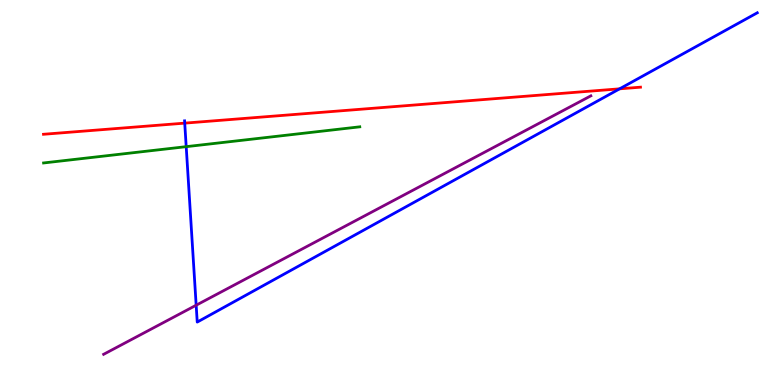[{'lines': ['blue', 'red'], 'intersections': [{'x': 2.38, 'y': 6.8}, {'x': 8.0, 'y': 7.69}]}, {'lines': ['green', 'red'], 'intersections': []}, {'lines': ['purple', 'red'], 'intersections': []}, {'lines': ['blue', 'green'], 'intersections': [{'x': 2.4, 'y': 6.19}]}, {'lines': ['blue', 'purple'], 'intersections': [{'x': 2.53, 'y': 2.07}]}, {'lines': ['green', 'purple'], 'intersections': []}]